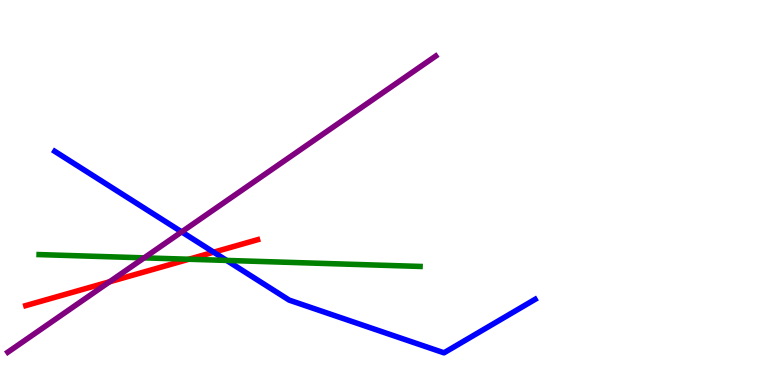[{'lines': ['blue', 'red'], 'intersections': [{'x': 2.76, 'y': 3.45}]}, {'lines': ['green', 'red'], 'intersections': [{'x': 2.44, 'y': 3.27}]}, {'lines': ['purple', 'red'], 'intersections': [{'x': 1.41, 'y': 2.68}]}, {'lines': ['blue', 'green'], 'intersections': [{'x': 2.92, 'y': 3.24}]}, {'lines': ['blue', 'purple'], 'intersections': [{'x': 2.34, 'y': 3.98}]}, {'lines': ['green', 'purple'], 'intersections': [{'x': 1.86, 'y': 3.3}]}]